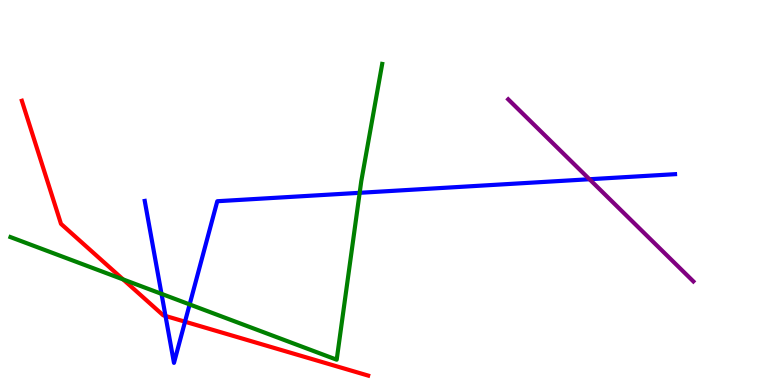[{'lines': ['blue', 'red'], 'intersections': [{'x': 2.14, 'y': 1.79}, {'x': 2.39, 'y': 1.64}]}, {'lines': ['green', 'red'], 'intersections': [{'x': 1.59, 'y': 2.74}]}, {'lines': ['purple', 'red'], 'intersections': []}, {'lines': ['blue', 'green'], 'intersections': [{'x': 2.08, 'y': 2.37}, {'x': 2.45, 'y': 2.09}, {'x': 4.64, 'y': 4.99}]}, {'lines': ['blue', 'purple'], 'intersections': [{'x': 7.61, 'y': 5.34}]}, {'lines': ['green', 'purple'], 'intersections': []}]